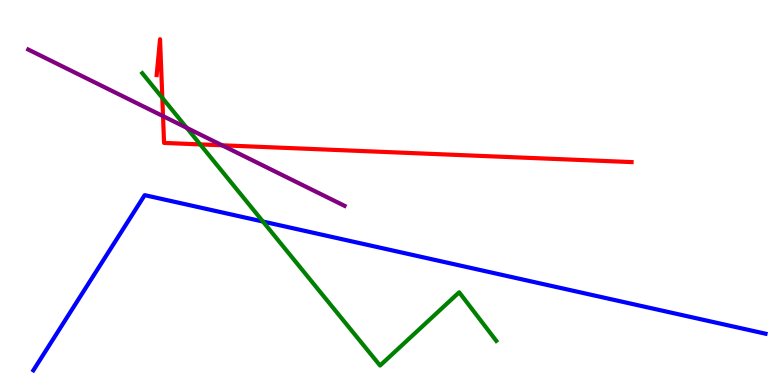[{'lines': ['blue', 'red'], 'intersections': []}, {'lines': ['green', 'red'], 'intersections': [{'x': 2.09, 'y': 7.46}, {'x': 2.58, 'y': 6.25}]}, {'lines': ['purple', 'red'], 'intersections': [{'x': 2.1, 'y': 6.98}, {'x': 2.87, 'y': 6.23}]}, {'lines': ['blue', 'green'], 'intersections': [{'x': 3.39, 'y': 4.25}]}, {'lines': ['blue', 'purple'], 'intersections': []}, {'lines': ['green', 'purple'], 'intersections': [{'x': 2.41, 'y': 6.68}]}]